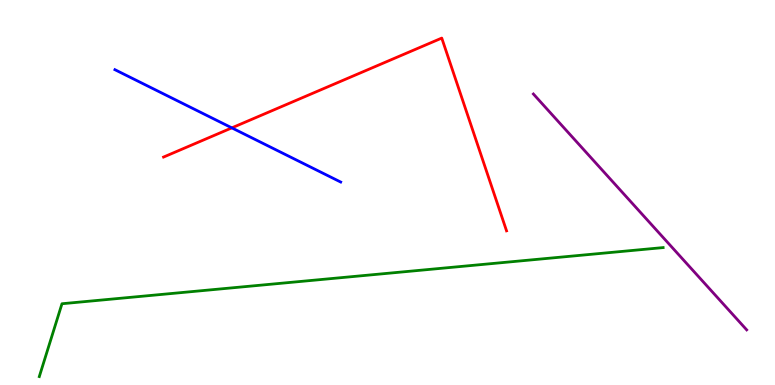[{'lines': ['blue', 'red'], 'intersections': [{'x': 2.99, 'y': 6.68}]}, {'lines': ['green', 'red'], 'intersections': []}, {'lines': ['purple', 'red'], 'intersections': []}, {'lines': ['blue', 'green'], 'intersections': []}, {'lines': ['blue', 'purple'], 'intersections': []}, {'lines': ['green', 'purple'], 'intersections': []}]